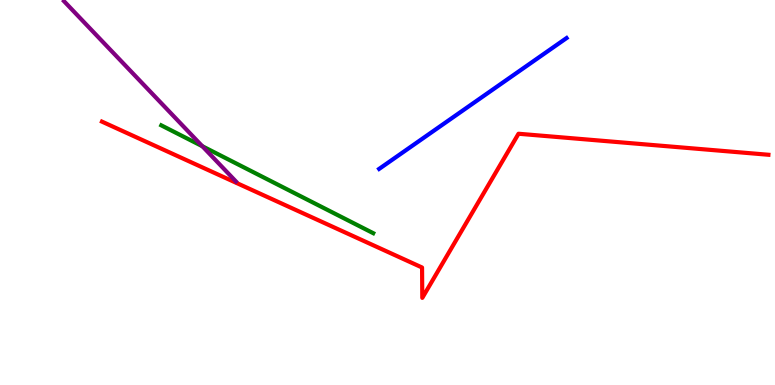[{'lines': ['blue', 'red'], 'intersections': []}, {'lines': ['green', 'red'], 'intersections': []}, {'lines': ['purple', 'red'], 'intersections': []}, {'lines': ['blue', 'green'], 'intersections': []}, {'lines': ['blue', 'purple'], 'intersections': []}, {'lines': ['green', 'purple'], 'intersections': [{'x': 2.61, 'y': 6.2}]}]